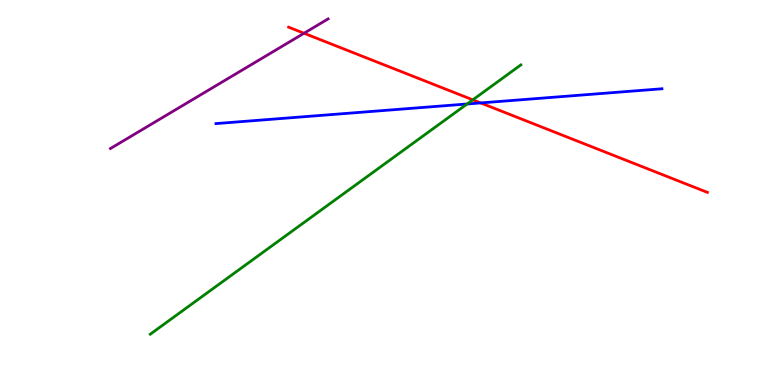[{'lines': ['blue', 'red'], 'intersections': [{'x': 6.2, 'y': 7.33}]}, {'lines': ['green', 'red'], 'intersections': [{'x': 6.1, 'y': 7.41}]}, {'lines': ['purple', 'red'], 'intersections': [{'x': 3.92, 'y': 9.14}]}, {'lines': ['blue', 'green'], 'intersections': [{'x': 6.03, 'y': 7.3}]}, {'lines': ['blue', 'purple'], 'intersections': []}, {'lines': ['green', 'purple'], 'intersections': []}]